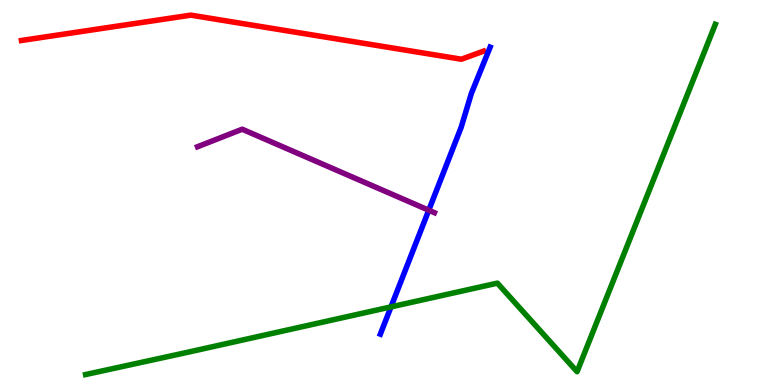[{'lines': ['blue', 'red'], 'intersections': []}, {'lines': ['green', 'red'], 'intersections': []}, {'lines': ['purple', 'red'], 'intersections': []}, {'lines': ['blue', 'green'], 'intersections': [{'x': 5.05, 'y': 2.03}]}, {'lines': ['blue', 'purple'], 'intersections': [{'x': 5.53, 'y': 4.54}]}, {'lines': ['green', 'purple'], 'intersections': []}]